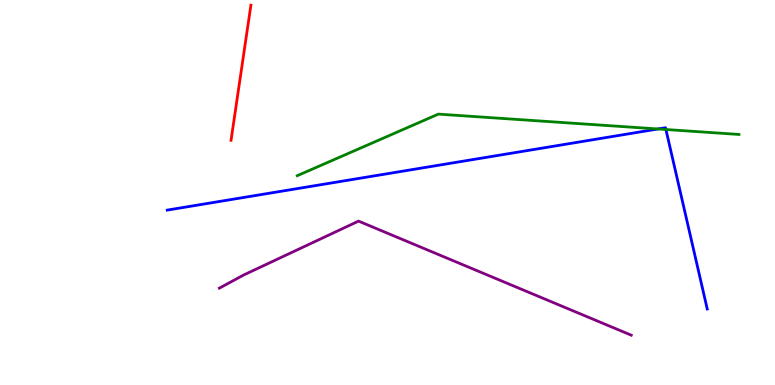[{'lines': ['blue', 'red'], 'intersections': []}, {'lines': ['green', 'red'], 'intersections': []}, {'lines': ['purple', 'red'], 'intersections': []}, {'lines': ['blue', 'green'], 'intersections': [{'x': 8.49, 'y': 6.65}, {'x': 8.59, 'y': 6.64}]}, {'lines': ['blue', 'purple'], 'intersections': []}, {'lines': ['green', 'purple'], 'intersections': []}]